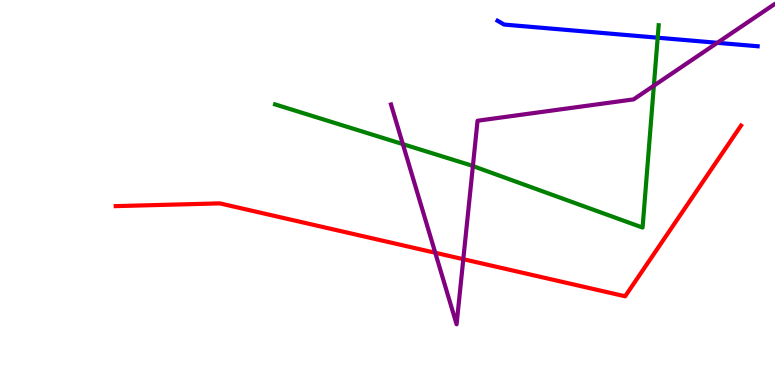[{'lines': ['blue', 'red'], 'intersections': []}, {'lines': ['green', 'red'], 'intersections': []}, {'lines': ['purple', 'red'], 'intersections': [{'x': 5.62, 'y': 3.43}, {'x': 5.98, 'y': 3.27}]}, {'lines': ['blue', 'green'], 'intersections': [{'x': 8.49, 'y': 9.02}]}, {'lines': ['blue', 'purple'], 'intersections': [{'x': 9.26, 'y': 8.89}]}, {'lines': ['green', 'purple'], 'intersections': [{'x': 5.2, 'y': 6.26}, {'x': 6.1, 'y': 5.69}, {'x': 8.44, 'y': 7.77}]}]